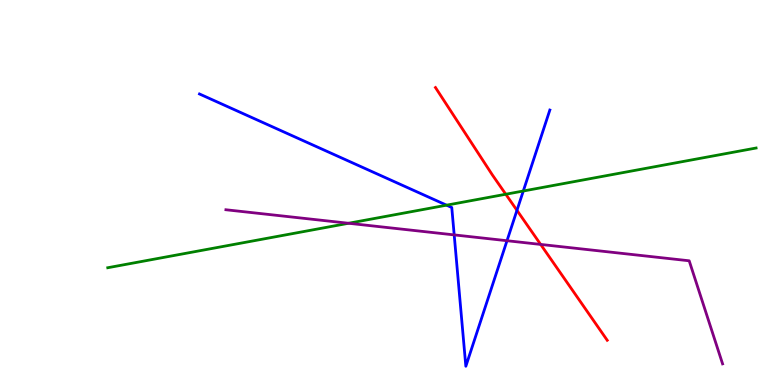[{'lines': ['blue', 'red'], 'intersections': [{'x': 6.67, 'y': 4.54}]}, {'lines': ['green', 'red'], 'intersections': [{'x': 6.53, 'y': 4.95}]}, {'lines': ['purple', 'red'], 'intersections': [{'x': 6.98, 'y': 3.65}]}, {'lines': ['blue', 'green'], 'intersections': [{'x': 5.76, 'y': 4.67}, {'x': 6.75, 'y': 5.04}]}, {'lines': ['blue', 'purple'], 'intersections': [{'x': 5.86, 'y': 3.9}, {'x': 6.54, 'y': 3.75}]}, {'lines': ['green', 'purple'], 'intersections': [{'x': 4.5, 'y': 4.2}]}]